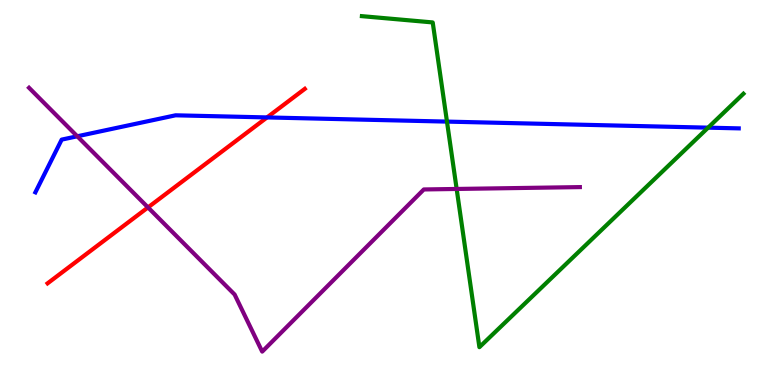[{'lines': ['blue', 'red'], 'intersections': [{'x': 3.45, 'y': 6.95}]}, {'lines': ['green', 'red'], 'intersections': []}, {'lines': ['purple', 'red'], 'intersections': [{'x': 1.91, 'y': 4.61}]}, {'lines': ['blue', 'green'], 'intersections': [{'x': 5.77, 'y': 6.84}, {'x': 9.14, 'y': 6.68}]}, {'lines': ['blue', 'purple'], 'intersections': [{'x': 0.997, 'y': 6.46}]}, {'lines': ['green', 'purple'], 'intersections': [{'x': 5.89, 'y': 5.09}]}]